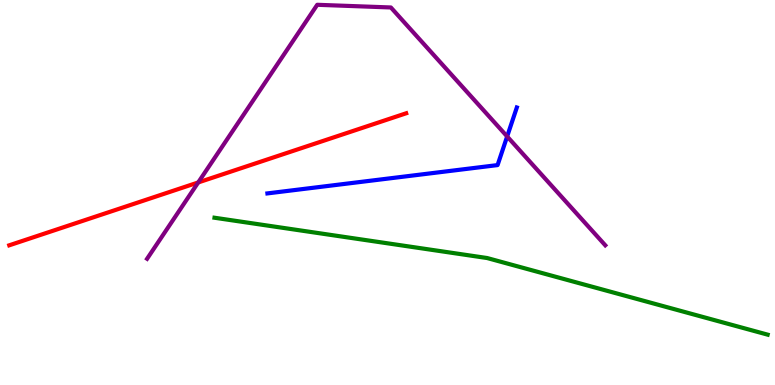[{'lines': ['blue', 'red'], 'intersections': []}, {'lines': ['green', 'red'], 'intersections': []}, {'lines': ['purple', 'red'], 'intersections': [{'x': 2.56, 'y': 5.26}]}, {'lines': ['blue', 'green'], 'intersections': []}, {'lines': ['blue', 'purple'], 'intersections': [{'x': 6.54, 'y': 6.46}]}, {'lines': ['green', 'purple'], 'intersections': []}]